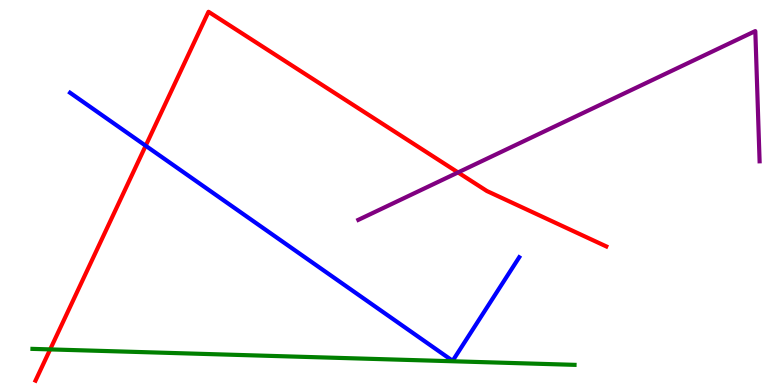[{'lines': ['blue', 'red'], 'intersections': [{'x': 1.88, 'y': 6.21}]}, {'lines': ['green', 'red'], 'intersections': [{'x': 0.647, 'y': 0.925}]}, {'lines': ['purple', 'red'], 'intersections': [{'x': 5.91, 'y': 5.52}]}, {'lines': ['blue', 'green'], 'intersections': []}, {'lines': ['blue', 'purple'], 'intersections': []}, {'lines': ['green', 'purple'], 'intersections': []}]